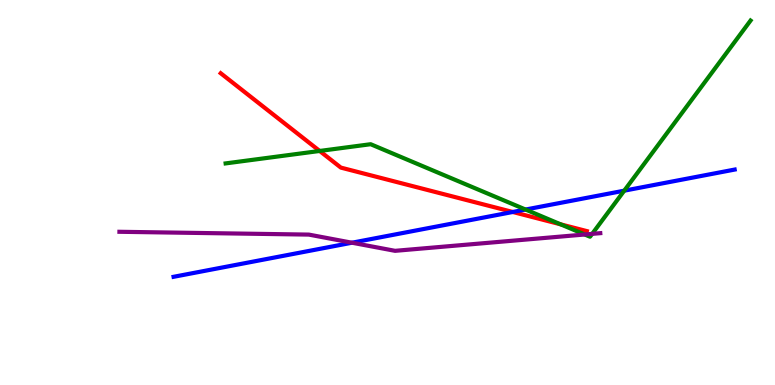[{'lines': ['blue', 'red'], 'intersections': [{'x': 6.62, 'y': 4.49}]}, {'lines': ['green', 'red'], 'intersections': [{'x': 4.12, 'y': 6.08}, {'x': 7.23, 'y': 4.17}]}, {'lines': ['purple', 'red'], 'intersections': []}, {'lines': ['blue', 'green'], 'intersections': [{'x': 6.78, 'y': 4.56}, {'x': 8.05, 'y': 5.05}]}, {'lines': ['blue', 'purple'], 'intersections': [{'x': 4.54, 'y': 3.7}]}, {'lines': ['green', 'purple'], 'intersections': [{'x': 7.55, 'y': 3.91}, {'x': 7.64, 'y': 3.93}]}]